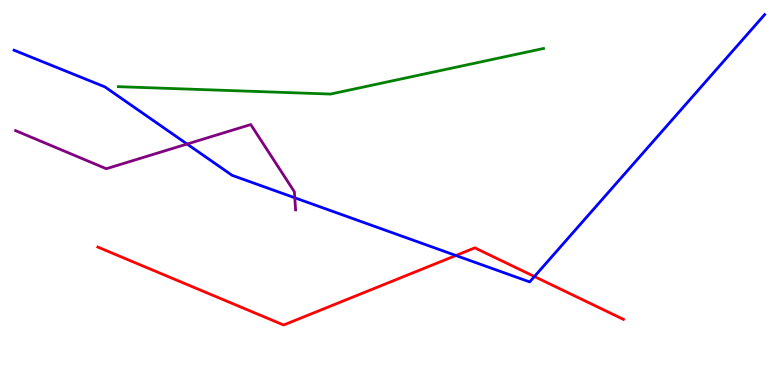[{'lines': ['blue', 'red'], 'intersections': [{'x': 5.88, 'y': 3.36}, {'x': 6.9, 'y': 2.82}]}, {'lines': ['green', 'red'], 'intersections': []}, {'lines': ['purple', 'red'], 'intersections': []}, {'lines': ['blue', 'green'], 'intersections': []}, {'lines': ['blue', 'purple'], 'intersections': [{'x': 2.41, 'y': 6.26}, {'x': 3.8, 'y': 4.86}]}, {'lines': ['green', 'purple'], 'intersections': []}]